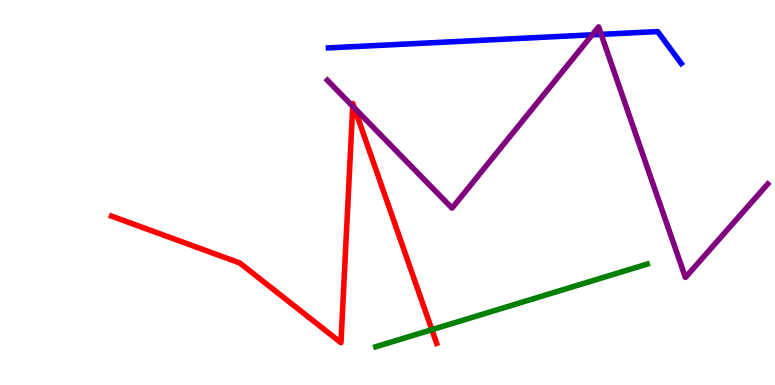[{'lines': ['blue', 'red'], 'intersections': []}, {'lines': ['green', 'red'], 'intersections': [{'x': 5.57, 'y': 1.44}]}, {'lines': ['purple', 'red'], 'intersections': [{'x': 4.55, 'y': 7.24}, {'x': 4.57, 'y': 7.19}]}, {'lines': ['blue', 'green'], 'intersections': []}, {'lines': ['blue', 'purple'], 'intersections': [{'x': 7.64, 'y': 9.1}, {'x': 7.76, 'y': 9.11}]}, {'lines': ['green', 'purple'], 'intersections': []}]